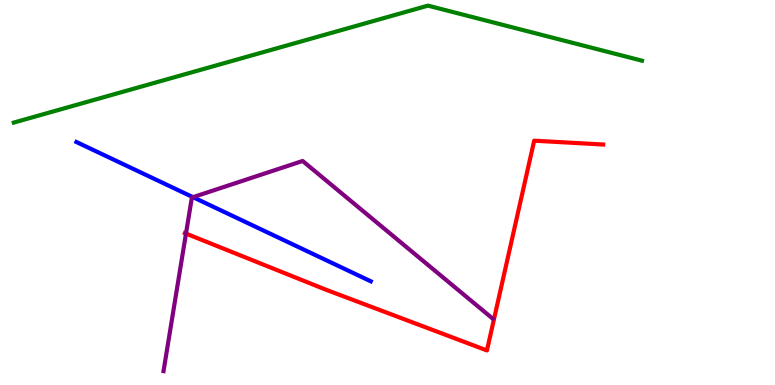[{'lines': ['blue', 'red'], 'intersections': []}, {'lines': ['green', 'red'], 'intersections': []}, {'lines': ['purple', 'red'], 'intersections': [{'x': 2.4, 'y': 3.93}]}, {'lines': ['blue', 'green'], 'intersections': []}, {'lines': ['blue', 'purple'], 'intersections': [{'x': 2.49, 'y': 4.88}]}, {'lines': ['green', 'purple'], 'intersections': []}]